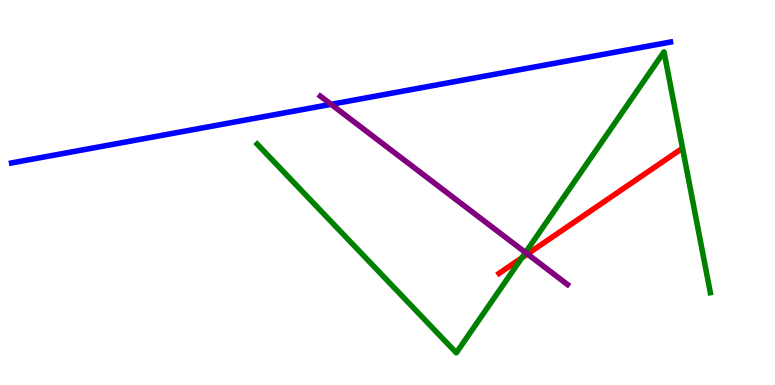[{'lines': ['blue', 'red'], 'intersections': []}, {'lines': ['green', 'red'], 'intersections': [{'x': 6.73, 'y': 3.3}]}, {'lines': ['purple', 'red'], 'intersections': [{'x': 6.81, 'y': 3.4}]}, {'lines': ['blue', 'green'], 'intersections': []}, {'lines': ['blue', 'purple'], 'intersections': [{'x': 4.27, 'y': 7.29}]}, {'lines': ['green', 'purple'], 'intersections': [{'x': 6.78, 'y': 3.44}]}]